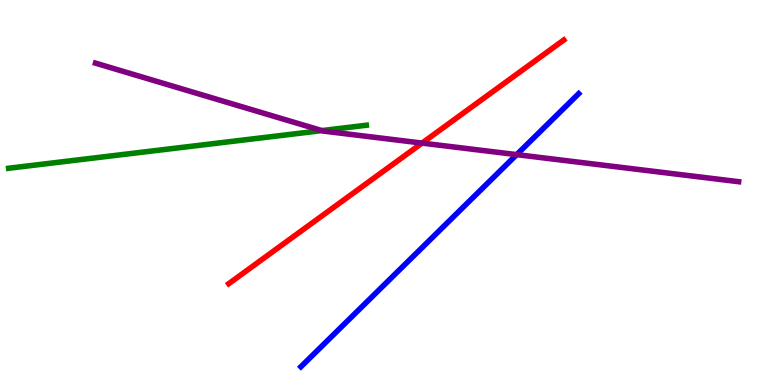[{'lines': ['blue', 'red'], 'intersections': []}, {'lines': ['green', 'red'], 'intersections': []}, {'lines': ['purple', 'red'], 'intersections': [{'x': 5.45, 'y': 6.28}]}, {'lines': ['blue', 'green'], 'intersections': []}, {'lines': ['blue', 'purple'], 'intersections': [{'x': 6.67, 'y': 5.98}]}, {'lines': ['green', 'purple'], 'intersections': [{'x': 4.15, 'y': 6.61}]}]